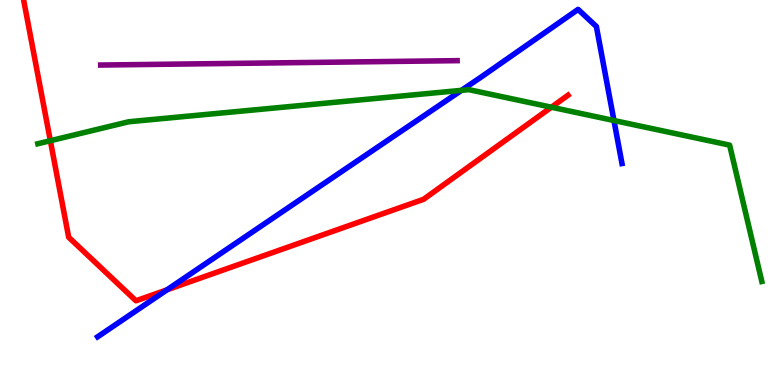[{'lines': ['blue', 'red'], 'intersections': [{'x': 2.15, 'y': 2.47}]}, {'lines': ['green', 'red'], 'intersections': [{'x': 0.65, 'y': 6.34}, {'x': 7.11, 'y': 7.22}]}, {'lines': ['purple', 'red'], 'intersections': []}, {'lines': ['blue', 'green'], 'intersections': [{'x': 5.95, 'y': 7.65}, {'x': 7.92, 'y': 6.87}]}, {'lines': ['blue', 'purple'], 'intersections': []}, {'lines': ['green', 'purple'], 'intersections': []}]